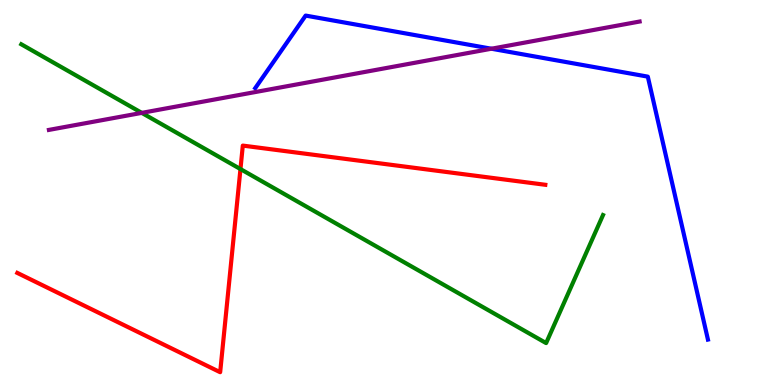[{'lines': ['blue', 'red'], 'intersections': []}, {'lines': ['green', 'red'], 'intersections': [{'x': 3.1, 'y': 5.61}]}, {'lines': ['purple', 'red'], 'intersections': []}, {'lines': ['blue', 'green'], 'intersections': []}, {'lines': ['blue', 'purple'], 'intersections': [{'x': 6.34, 'y': 8.73}]}, {'lines': ['green', 'purple'], 'intersections': [{'x': 1.83, 'y': 7.07}]}]